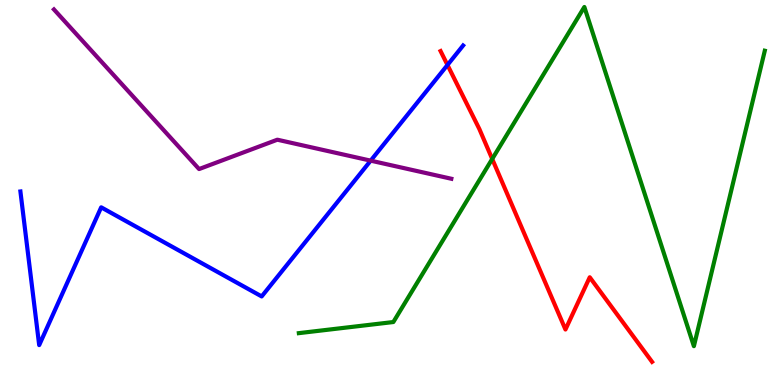[{'lines': ['blue', 'red'], 'intersections': [{'x': 5.77, 'y': 8.31}]}, {'lines': ['green', 'red'], 'intersections': [{'x': 6.35, 'y': 5.87}]}, {'lines': ['purple', 'red'], 'intersections': []}, {'lines': ['blue', 'green'], 'intersections': []}, {'lines': ['blue', 'purple'], 'intersections': [{'x': 4.78, 'y': 5.83}]}, {'lines': ['green', 'purple'], 'intersections': []}]